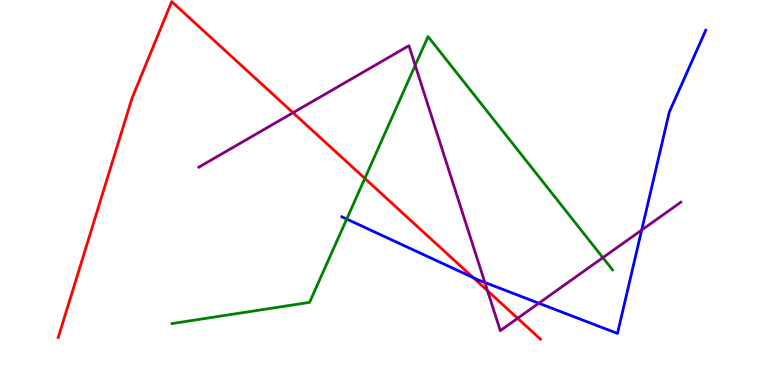[{'lines': ['blue', 'red'], 'intersections': [{'x': 6.11, 'y': 2.79}]}, {'lines': ['green', 'red'], 'intersections': [{'x': 4.71, 'y': 5.37}]}, {'lines': ['purple', 'red'], 'intersections': [{'x': 3.78, 'y': 7.07}, {'x': 6.29, 'y': 2.45}, {'x': 6.68, 'y': 1.73}]}, {'lines': ['blue', 'green'], 'intersections': [{'x': 4.47, 'y': 4.31}]}, {'lines': ['blue', 'purple'], 'intersections': [{'x': 6.26, 'y': 2.66}, {'x': 6.95, 'y': 2.12}, {'x': 8.28, 'y': 4.02}]}, {'lines': ['green', 'purple'], 'intersections': [{'x': 5.36, 'y': 8.3}, {'x': 7.78, 'y': 3.31}]}]